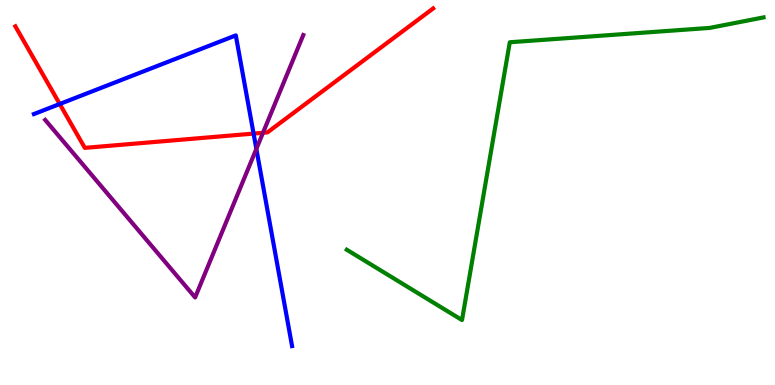[{'lines': ['blue', 'red'], 'intersections': [{'x': 0.771, 'y': 7.3}, {'x': 3.27, 'y': 6.53}]}, {'lines': ['green', 'red'], 'intersections': []}, {'lines': ['purple', 'red'], 'intersections': [{'x': 3.39, 'y': 6.55}]}, {'lines': ['blue', 'green'], 'intersections': []}, {'lines': ['blue', 'purple'], 'intersections': [{'x': 3.31, 'y': 6.13}]}, {'lines': ['green', 'purple'], 'intersections': []}]